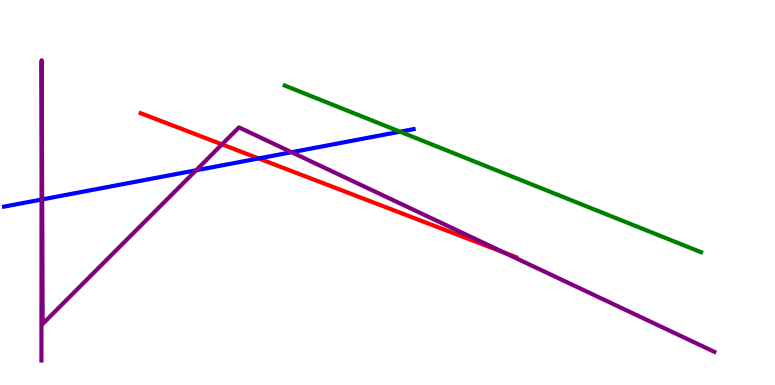[{'lines': ['blue', 'red'], 'intersections': [{'x': 3.34, 'y': 5.88}]}, {'lines': ['green', 'red'], 'intersections': []}, {'lines': ['purple', 'red'], 'intersections': [{'x': 2.86, 'y': 6.25}, {'x': 6.51, 'y': 3.44}]}, {'lines': ['blue', 'green'], 'intersections': [{'x': 5.16, 'y': 6.58}]}, {'lines': ['blue', 'purple'], 'intersections': [{'x': 0.536, 'y': 4.82}, {'x': 0.544, 'y': 4.82}, {'x': 2.53, 'y': 5.58}, {'x': 3.76, 'y': 6.05}]}, {'lines': ['green', 'purple'], 'intersections': []}]